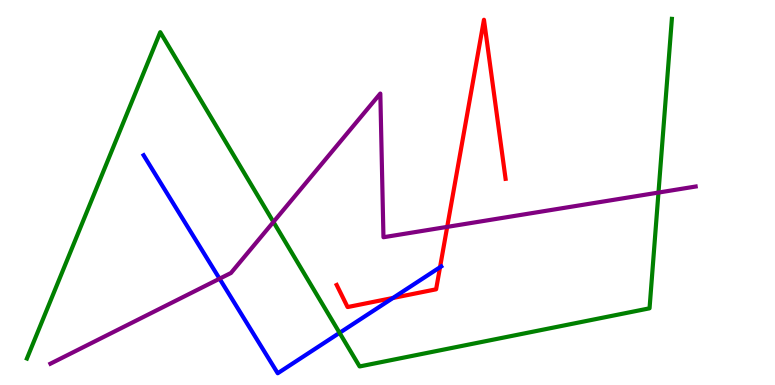[{'lines': ['blue', 'red'], 'intersections': [{'x': 5.07, 'y': 2.26}, {'x': 5.68, 'y': 3.06}]}, {'lines': ['green', 'red'], 'intersections': []}, {'lines': ['purple', 'red'], 'intersections': [{'x': 5.77, 'y': 4.11}]}, {'lines': ['blue', 'green'], 'intersections': [{'x': 4.38, 'y': 1.35}]}, {'lines': ['blue', 'purple'], 'intersections': [{'x': 2.83, 'y': 2.76}]}, {'lines': ['green', 'purple'], 'intersections': [{'x': 3.53, 'y': 4.24}, {'x': 8.5, 'y': 5.0}]}]